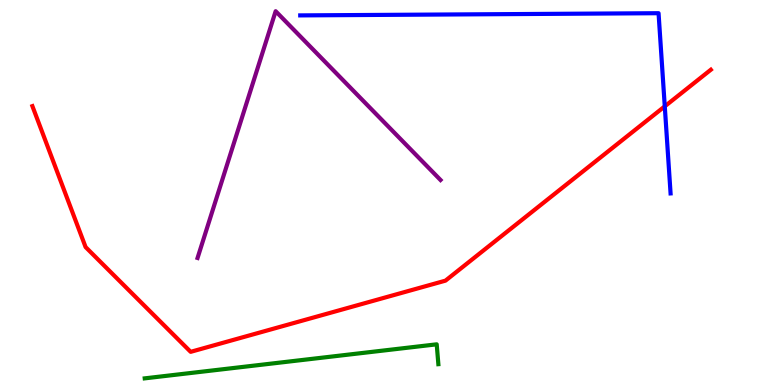[{'lines': ['blue', 'red'], 'intersections': [{'x': 8.58, 'y': 7.24}]}, {'lines': ['green', 'red'], 'intersections': []}, {'lines': ['purple', 'red'], 'intersections': []}, {'lines': ['blue', 'green'], 'intersections': []}, {'lines': ['blue', 'purple'], 'intersections': []}, {'lines': ['green', 'purple'], 'intersections': []}]